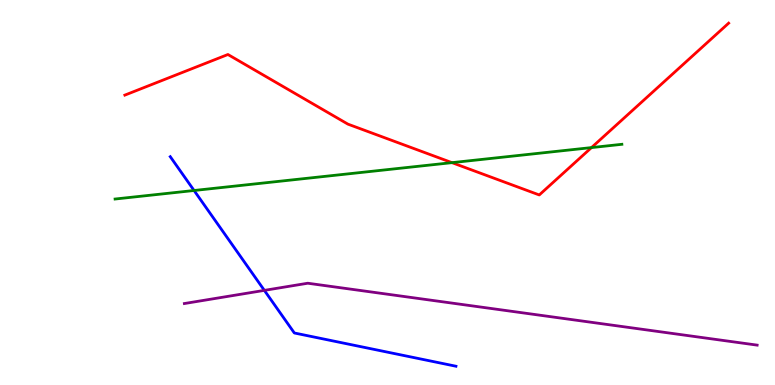[{'lines': ['blue', 'red'], 'intersections': []}, {'lines': ['green', 'red'], 'intersections': [{'x': 5.83, 'y': 5.78}, {'x': 7.63, 'y': 6.17}]}, {'lines': ['purple', 'red'], 'intersections': []}, {'lines': ['blue', 'green'], 'intersections': [{'x': 2.5, 'y': 5.05}]}, {'lines': ['blue', 'purple'], 'intersections': [{'x': 3.41, 'y': 2.46}]}, {'lines': ['green', 'purple'], 'intersections': []}]